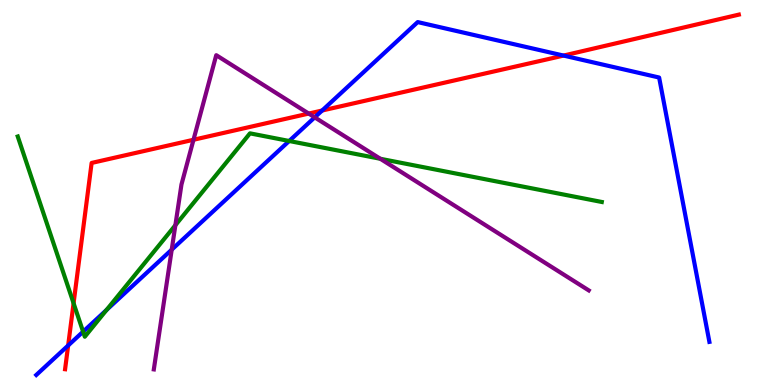[{'lines': ['blue', 'red'], 'intersections': [{'x': 0.879, 'y': 1.03}, {'x': 4.16, 'y': 7.13}, {'x': 7.27, 'y': 8.56}]}, {'lines': ['green', 'red'], 'intersections': [{'x': 0.949, 'y': 2.12}]}, {'lines': ['purple', 'red'], 'intersections': [{'x': 2.5, 'y': 6.37}, {'x': 3.98, 'y': 7.05}]}, {'lines': ['blue', 'green'], 'intersections': [{'x': 1.07, 'y': 1.39}, {'x': 1.37, 'y': 1.95}, {'x': 3.73, 'y': 6.34}]}, {'lines': ['blue', 'purple'], 'intersections': [{'x': 2.22, 'y': 3.52}, {'x': 4.06, 'y': 6.95}]}, {'lines': ['green', 'purple'], 'intersections': [{'x': 2.26, 'y': 4.15}, {'x': 4.91, 'y': 5.88}]}]